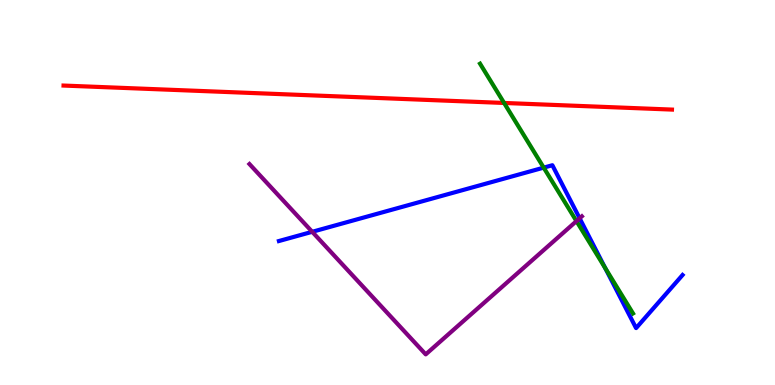[{'lines': ['blue', 'red'], 'intersections': []}, {'lines': ['green', 'red'], 'intersections': [{'x': 6.5, 'y': 7.33}]}, {'lines': ['purple', 'red'], 'intersections': []}, {'lines': ['blue', 'green'], 'intersections': [{'x': 7.02, 'y': 5.65}, {'x': 7.81, 'y': 3.04}]}, {'lines': ['blue', 'purple'], 'intersections': [{'x': 4.03, 'y': 3.98}, {'x': 7.48, 'y': 4.33}]}, {'lines': ['green', 'purple'], 'intersections': [{'x': 7.44, 'y': 4.26}]}]